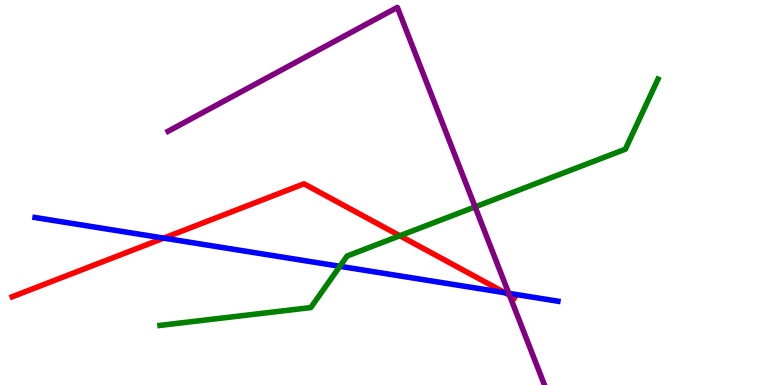[{'lines': ['blue', 'red'], 'intersections': [{'x': 2.11, 'y': 3.82}, {'x': 6.52, 'y': 2.4}]}, {'lines': ['green', 'red'], 'intersections': [{'x': 5.16, 'y': 3.88}]}, {'lines': ['purple', 'red'], 'intersections': [{'x': 6.57, 'y': 2.33}]}, {'lines': ['blue', 'green'], 'intersections': [{'x': 4.39, 'y': 3.08}]}, {'lines': ['blue', 'purple'], 'intersections': [{'x': 6.56, 'y': 2.38}]}, {'lines': ['green', 'purple'], 'intersections': [{'x': 6.13, 'y': 4.63}]}]